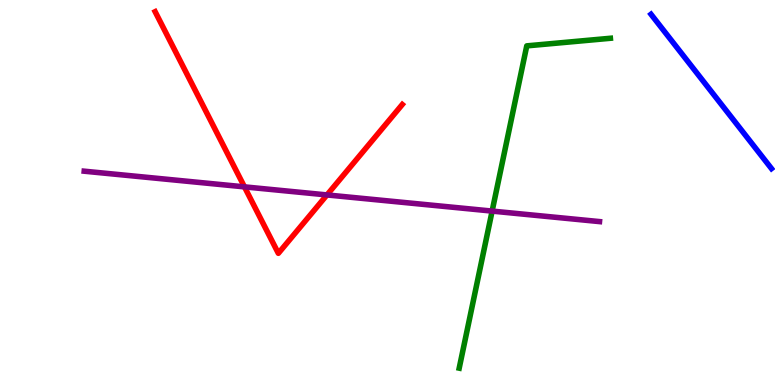[{'lines': ['blue', 'red'], 'intersections': []}, {'lines': ['green', 'red'], 'intersections': []}, {'lines': ['purple', 'red'], 'intersections': [{'x': 3.15, 'y': 5.15}, {'x': 4.22, 'y': 4.94}]}, {'lines': ['blue', 'green'], 'intersections': []}, {'lines': ['blue', 'purple'], 'intersections': []}, {'lines': ['green', 'purple'], 'intersections': [{'x': 6.35, 'y': 4.52}]}]